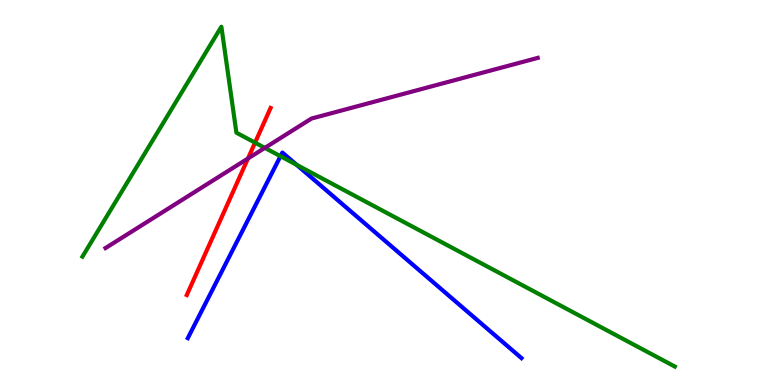[{'lines': ['blue', 'red'], 'intersections': []}, {'lines': ['green', 'red'], 'intersections': [{'x': 3.29, 'y': 6.29}]}, {'lines': ['purple', 'red'], 'intersections': [{'x': 3.2, 'y': 5.88}]}, {'lines': ['blue', 'green'], 'intersections': [{'x': 3.62, 'y': 5.94}, {'x': 3.83, 'y': 5.72}]}, {'lines': ['blue', 'purple'], 'intersections': []}, {'lines': ['green', 'purple'], 'intersections': [{'x': 3.42, 'y': 6.16}]}]